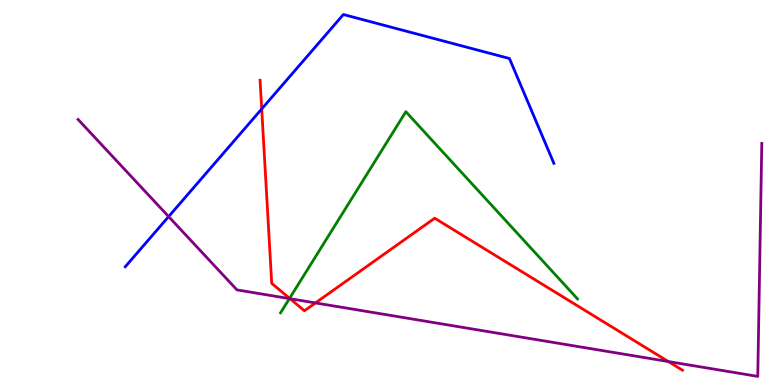[{'lines': ['blue', 'red'], 'intersections': [{'x': 3.38, 'y': 7.17}]}, {'lines': ['green', 'red'], 'intersections': [{'x': 3.74, 'y': 2.25}]}, {'lines': ['purple', 'red'], 'intersections': [{'x': 3.74, 'y': 2.24}, {'x': 4.07, 'y': 2.13}, {'x': 8.62, 'y': 0.609}]}, {'lines': ['blue', 'green'], 'intersections': []}, {'lines': ['blue', 'purple'], 'intersections': [{'x': 2.18, 'y': 4.37}]}, {'lines': ['green', 'purple'], 'intersections': [{'x': 3.73, 'y': 2.24}]}]